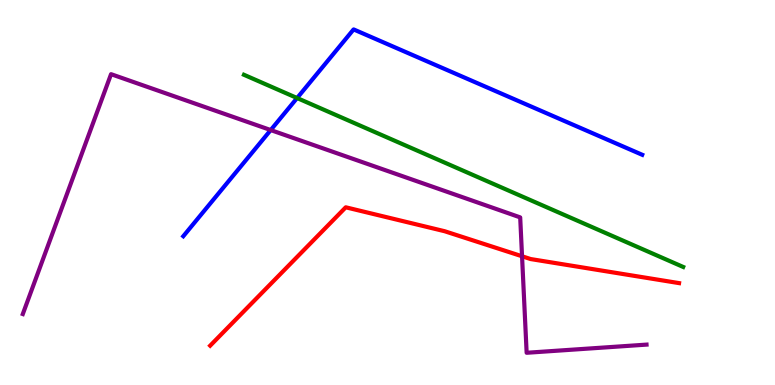[{'lines': ['blue', 'red'], 'intersections': []}, {'lines': ['green', 'red'], 'intersections': []}, {'lines': ['purple', 'red'], 'intersections': [{'x': 6.74, 'y': 3.34}]}, {'lines': ['blue', 'green'], 'intersections': [{'x': 3.83, 'y': 7.45}]}, {'lines': ['blue', 'purple'], 'intersections': [{'x': 3.49, 'y': 6.62}]}, {'lines': ['green', 'purple'], 'intersections': []}]